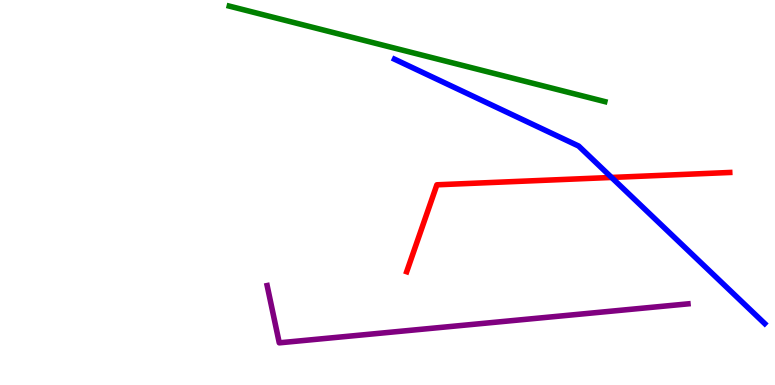[{'lines': ['blue', 'red'], 'intersections': [{'x': 7.89, 'y': 5.39}]}, {'lines': ['green', 'red'], 'intersections': []}, {'lines': ['purple', 'red'], 'intersections': []}, {'lines': ['blue', 'green'], 'intersections': []}, {'lines': ['blue', 'purple'], 'intersections': []}, {'lines': ['green', 'purple'], 'intersections': []}]